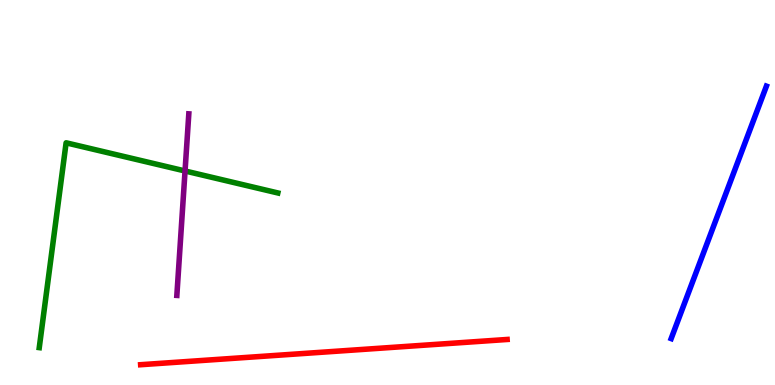[{'lines': ['blue', 'red'], 'intersections': []}, {'lines': ['green', 'red'], 'intersections': []}, {'lines': ['purple', 'red'], 'intersections': []}, {'lines': ['blue', 'green'], 'intersections': []}, {'lines': ['blue', 'purple'], 'intersections': []}, {'lines': ['green', 'purple'], 'intersections': [{'x': 2.39, 'y': 5.56}]}]